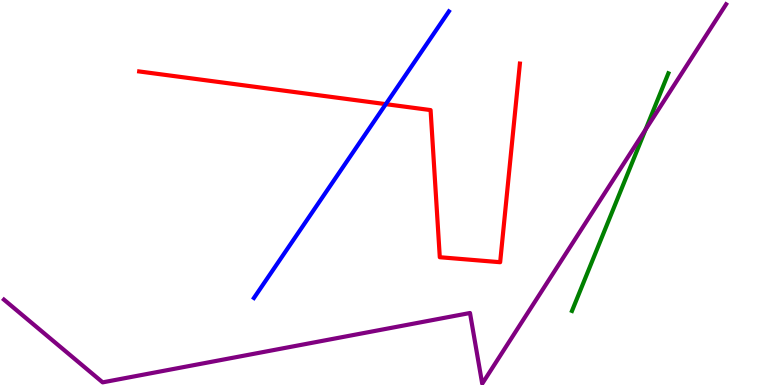[{'lines': ['blue', 'red'], 'intersections': [{'x': 4.98, 'y': 7.29}]}, {'lines': ['green', 'red'], 'intersections': []}, {'lines': ['purple', 'red'], 'intersections': []}, {'lines': ['blue', 'green'], 'intersections': []}, {'lines': ['blue', 'purple'], 'intersections': []}, {'lines': ['green', 'purple'], 'intersections': [{'x': 8.33, 'y': 6.63}]}]